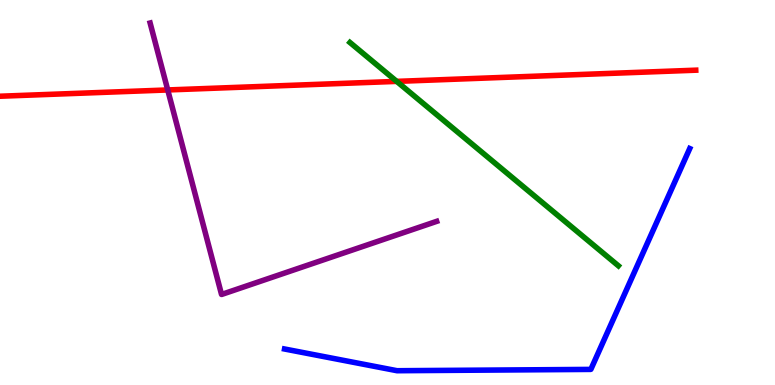[{'lines': ['blue', 'red'], 'intersections': []}, {'lines': ['green', 'red'], 'intersections': [{'x': 5.12, 'y': 7.89}]}, {'lines': ['purple', 'red'], 'intersections': [{'x': 2.16, 'y': 7.66}]}, {'lines': ['blue', 'green'], 'intersections': []}, {'lines': ['blue', 'purple'], 'intersections': []}, {'lines': ['green', 'purple'], 'intersections': []}]